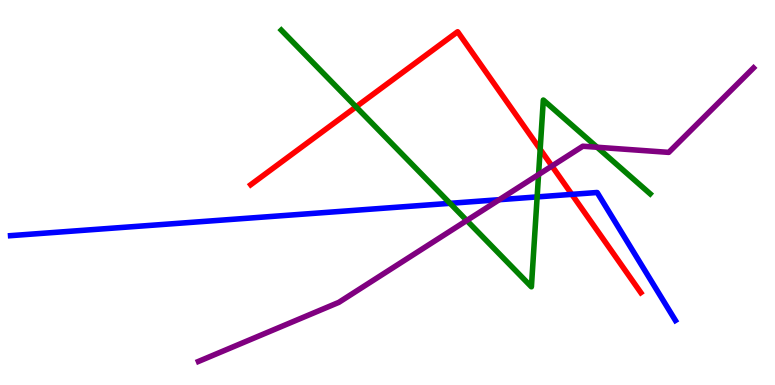[{'lines': ['blue', 'red'], 'intersections': [{'x': 7.38, 'y': 4.95}]}, {'lines': ['green', 'red'], 'intersections': [{'x': 4.59, 'y': 7.22}, {'x': 6.97, 'y': 6.12}]}, {'lines': ['purple', 'red'], 'intersections': [{'x': 7.12, 'y': 5.69}]}, {'lines': ['blue', 'green'], 'intersections': [{'x': 5.81, 'y': 4.72}, {'x': 6.93, 'y': 4.89}]}, {'lines': ['blue', 'purple'], 'intersections': [{'x': 6.44, 'y': 4.81}]}, {'lines': ['green', 'purple'], 'intersections': [{'x': 6.02, 'y': 4.27}, {'x': 6.95, 'y': 5.47}, {'x': 7.7, 'y': 6.18}]}]